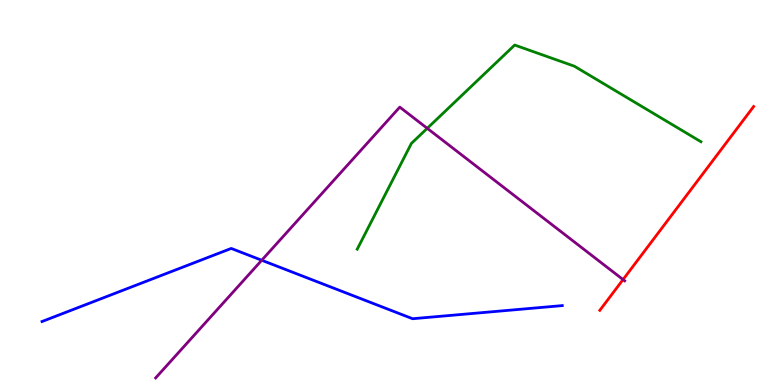[{'lines': ['blue', 'red'], 'intersections': []}, {'lines': ['green', 'red'], 'intersections': []}, {'lines': ['purple', 'red'], 'intersections': [{'x': 8.04, 'y': 2.74}]}, {'lines': ['blue', 'green'], 'intersections': []}, {'lines': ['blue', 'purple'], 'intersections': [{'x': 3.38, 'y': 3.24}]}, {'lines': ['green', 'purple'], 'intersections': [{'x': 5.51, 'y': 6.67}]}]